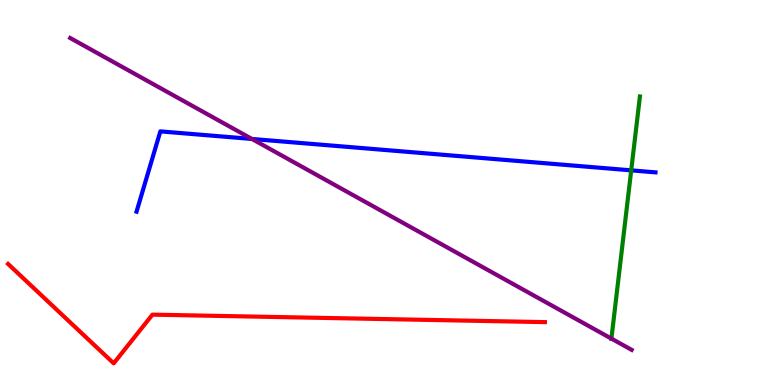[{'lines': ['blue', 'red'], 'intersections': []}, {'lines': ['green', 'red'], 'intersections': []}, {'lines': ['purple', 'red'], 'intersections': []}, {'lines': ['blue', 'green'], 'intersections': [{'x': 8.14, 'y': 5.58}]}, {'lines': ['blue', 'purple'], 'intersections': [{'x': 3.25, 'y': 6.39}]}, {'lines': ['green', 'purple'], 'intersections': [{'x': 7.89, 'y': 1.2}]}]